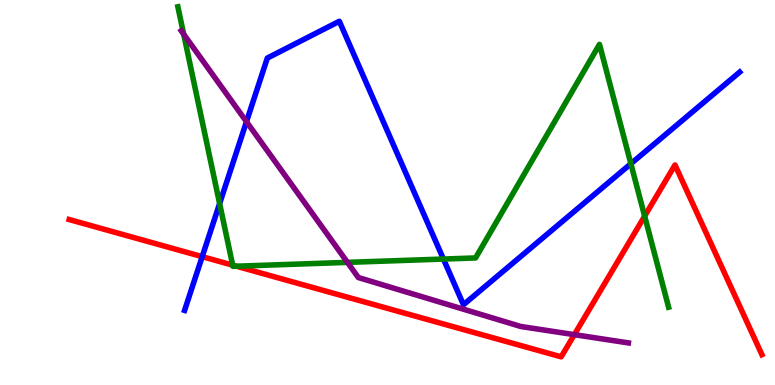[{'lines': ['blue', 'red'], 'intersections': [{'x': 2.61, 'y': 3.33}]}, {'lines': ['green', 'red'], 'intersections': [{'x': 3.0, 'y': 3.11}, {'x': 3.05, 'y': 3.09}, {'x': 8.32, 'y': 4.39}]}, {'lines': ['purple', 'red'], 'intersections': [{'x': 7.41, 'y': 1.31}]}, {'lines': ['blue', 'green'], 'intersections': [{'x': 2.83, 'y': 4.71}, {'x': 5.72, 'y': 3.27}, {'x': 8.14, 'y': 5.75}]}, {'lines': ['blue', 'purple'], 'intersections': [{'x': 3.18, 'y': 6.84}]}, {'lines': ['green', 'purple'], 'intersections': [{'x': 2.37, 'y': 9.11}, {'x': 4.48, 'y': 3.19}]}]